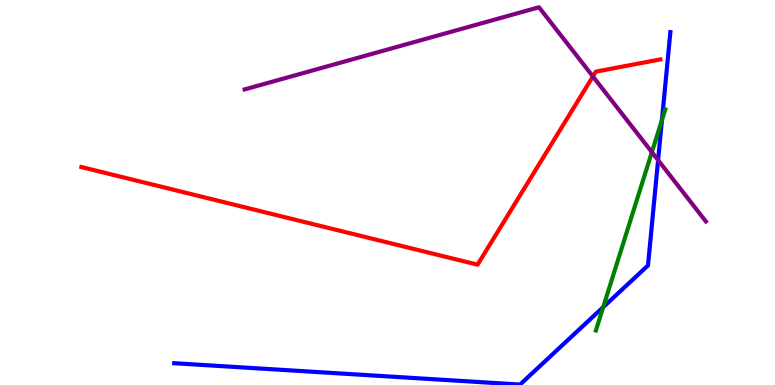[{'lines': ['blue', 'red'], 'intersections': []}, {'lines': ['green', 'red'], 'intersections': []}, {'lines': ['purple', 'red'], 'intersections': [{'x': 7.65, 'y': 8.01}]}, {'lines': ['blue', 'green'], 'intersections': [{'x': 7.78, 'y': 2.02}, {'x': 8.54, 'y': 6.88}]}, {'lines': ['blue', 'purple'], 'intersections': [{'x': 8.49, 'y': 5.84}]}, {'lines': ['green', 'purple'], 'intersections': [{'x': 8.41, 'y': 6.05}]}]